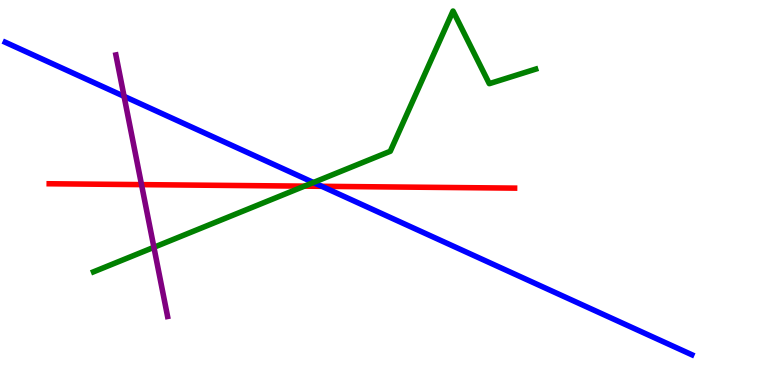[{'lines': ['blue', 'red'], 'intersections': [{'x': 4.15, 'y': 5.16}]}, {'lines': ['green', 'red'], 'intersections': [{'x': 3.93, 'y': 5.16}]}, {'lines': ['purple', 'red'], 'intersections': [{'x': 1.83, 'y': 5.2}]}, {'lines': ['blue', 'green'], 'intersections': [{'x': 4.04, 'y': 5.26}]}, {'lines': ['blue', 'purple'], 'intersections': [{'x': 1.6, 'y': 7.5}]}, {'lines': ['green', 'purple'], 'intersections': [{'x': 1.99, 'y': 3.58}]}]